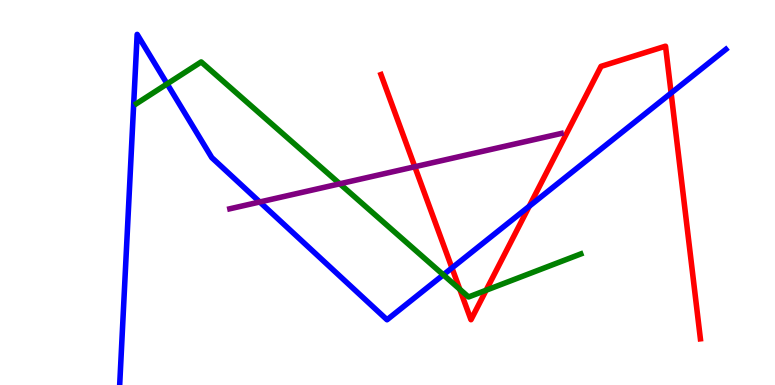[{'lines': ['blue', 'red'], 'intersections': [{'x': 5.83, 'y': 3.04}, {'x': 6.83, 'y': 4.64}, {'x': 8.66, 'y': 7.58}]}, {'lines': ['green', 'red'], 'intersections': [{'x': 5.93, 'y': 2.49}, {'x': 6.27, 'y': 2.46}]}, {'lines': ['purple', 'red'], 'intersections': [{'x': 5.35, 'y': 5.67}]}, {'lines': ['blue', 'green'], 'intersections': [{'x': 2.16, 'y': 7.82}, {'x': 5.72, 'y': 2.86}]}, {'lines': ['blue', 'purple'], 'intersections': [{'x': 3.35, 'y': 4.75}]}, {'lines': ['green', 'purple'], 'intersections': [{'x': 4.38, 'y': 5.23}]}]